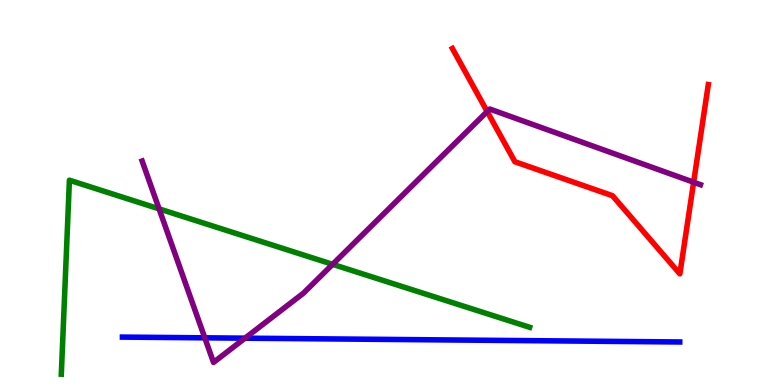[{'lines': ['blue', 'red'], 'intersections': []}, {'lines': ['green', 'red'], 'intersections': []}, {'lines': ['purple', 'red'], 'intersections': [{'x': 6.29, 'y': 7.1}, {'x': 8.95, 'y': 5.27}]}, {'lines': ['blue', 'green'], 'intersections': []}, {'lines': ['blue', 'purple'], 'intersections': [{'x': 2.64, 'y': 1.23}, {'x': 3.16, 'y': 1.22}]}, {'lines': ['green', 'purple'], 'intersections': [{'x': 2.05, 'y': 4.57}, {'x': 4.29, 'y': 3.13}]}]